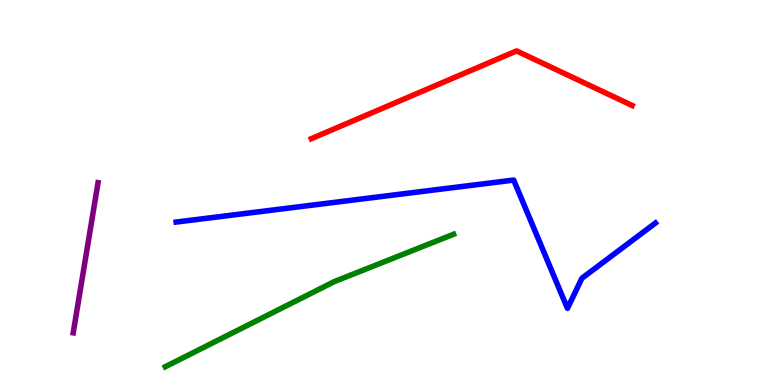[{'lines': ['blue', 'red'], 'intersections': []}, {'lines': ['green', 'red'], 'intersections': []}, {'lines': ['purple', 'red'], 'intersections': []}, {'lines': ['blue', 'green'], 'intersections': []}, {'lines': ['blue', 'purple'], 'intersections': []}, {'lines': ['green', 'purple'], 'intersections': []}]